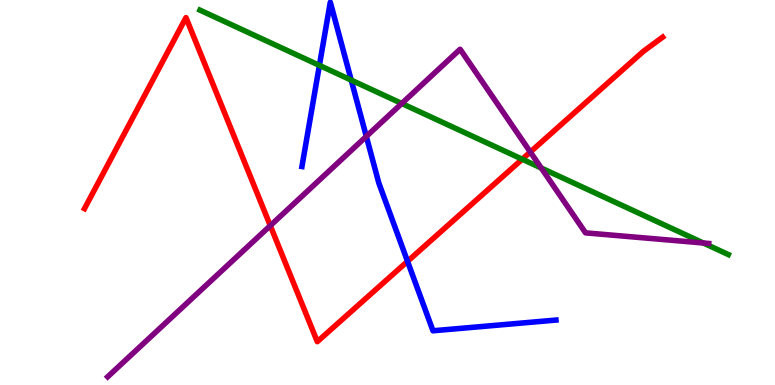[{'lines': ['blue', 'red'], 'intersections': [{'x': 5.26, 'y': 3.21}]}, {'lines': ['green', 'red'], 'intersections': [{'x': 6.74, 'y': 5.86}]}, {'lines': ['purple', 'red'], 'intersections': [{'x': 3.49, 'y': 4.14}, {'x': 6.84, 'y': 6.05}]}, {'lines': ['blue', 'green'], 'intersections': [{'x': 4.12, 'y': 8.3}, {'x': 4.53, 'y': 7.92}]}, {'lines': ['blue', 'purple'], 'intersections': [{'x': 4.73, 'y': 6.46}]}, {'lines': ['green', 'purple'], 'intersections': [{'x': 5.18, 'y': 7.31}, {'x': 6.98, 'y': 5.64}, {'x': 9.08, 'y': 3.69}]}]